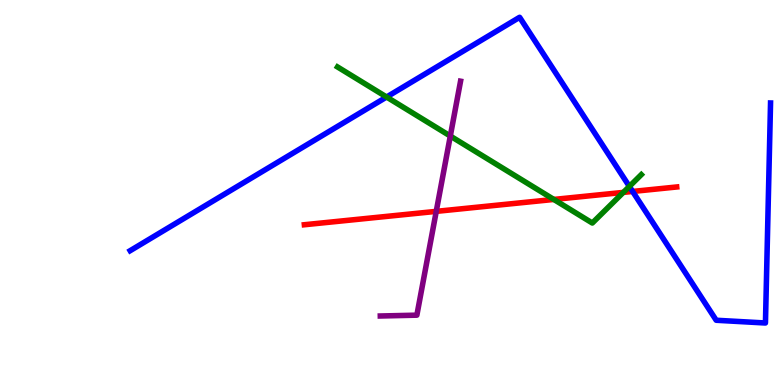[{'lines': ['blue', 'red'], 'intersections': [{'x': 8.16, 'y': 5.03}]}, {'lines': ['green', 'red'], 'intersections': [{'x': 7.15, 'y': 4.82}, {'x': 8.04, 'y': 5.0}]}, {'lines': ['purple', 'red'], 'intersections': [{'x': 5.63, 'y': 4.51}]}, {'lines': ['blue', 'green'], 'intersections': [{'x': 4.99, 'y': 7.48}, {'x': 8.12, 'y': 5.16}]}, {'lines': ['blue', 'purple'], 'intersections': []}, {'lines': ['green', 'purple'], 'intersections': [{'x': 5.81, 'y': 6.47}]}]